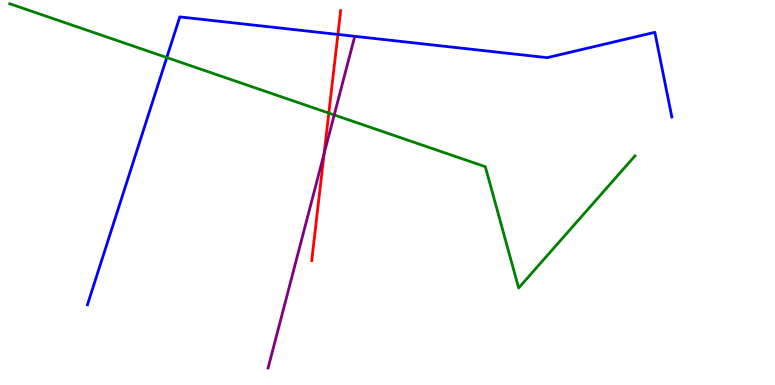[{'lines': ['blue', 'red'], 'intersections': [{'x': 4.36, 'y': 9.11}]}, {'lines': ['green', 'red'], 'intersections': [{'x': 4.24, 'y': 7.06}]}, {'lines': ['purple', 'red'], 'intersections': [{'x': 4.18, 'y': 6.01}]}, {'lines': ['blue', 'green'], 'intersections': [{'x': 2.15, 'y': 8.51}]}, {'lines': ['blue', 'purple'], 'intersections': []}, {'lines': ['green', 'purple'], 'intersections': [{'x': 4.31, 'y': 7.01}]}]